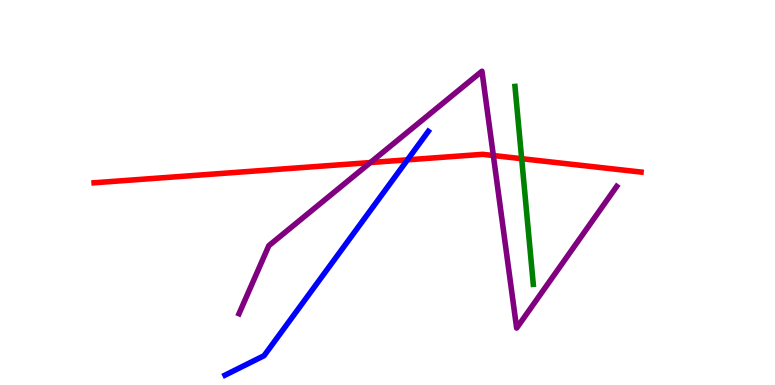[{'lines': ['blue', 'red'], 'intersections': [{'x': 5.26, 'y': 5.85}]}, {'lines': ['green', 'red'], 'intersections': [{'x': 6.73, 'y': 5.88}]}, {'lines': ['purple', 'red'], 'intersections': [{'x': 4.78, 'y': 5.78}, {'x': 6.37, 'y': 5.96}]}, {'lines': ['blue', 'green'], 'intersections': []}, {'lines': ['blue', 'purple'], 'intersections': []}, {'lines': ['green', 'purple'], 'intersections': []}]